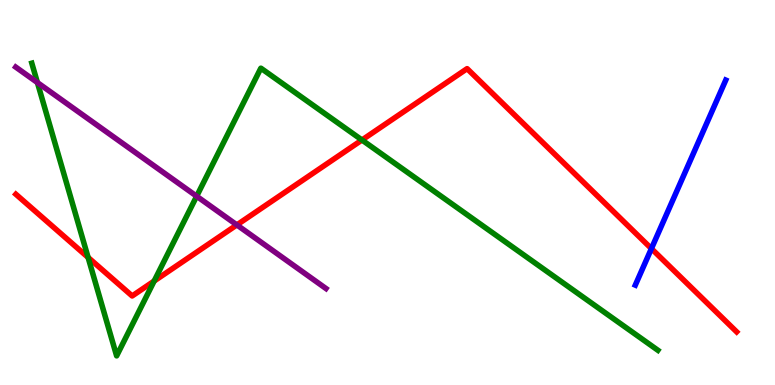[{'lines': ['blue', 'red'], 'intersections': [{'x': 8.41, 'y': 3.54}]}, {'lines': ['green', 'red'], 'intersections': [{'x': 1.14, 'y': 3.31}, {'x': 1.99, 'y': 2.7}, {'x': 4.67, 'y': 6.36}]}, {'lines': ['purple', 'red'], 'intersections': [{'x': 3.06, 'y': 4.16}]}, {'lines': ['blue', 'green'], 'intersections': []}, {'lines': ['blue', 'purple'], 'intersections': []}, {'lines': ['green', 'purple'], 'intersections': [{'x': 0.483, 'y': 7.86}, {'x': 2.54, 'y': 4.9}]}]